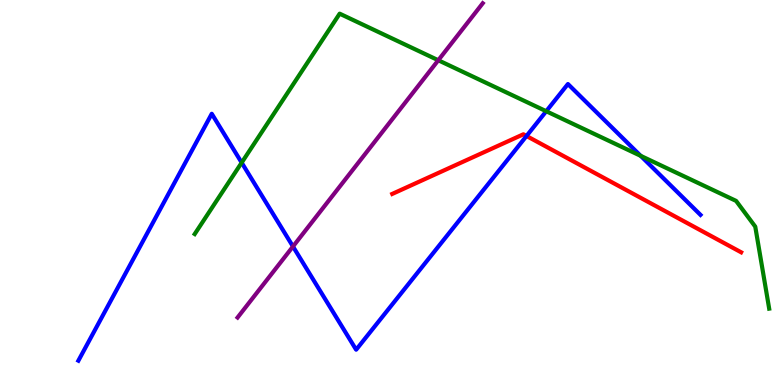[{'lines': ['blue', 'red'], 'intersections': [{'x': 6.79, 'y': 6.47}]}, {'lines': ['green', 'red'], 'intersections': []}, {'lines': ['purple', 'red'], 'intersections': []}, {'lines': ['blue', 'green'], 'intersections': [{'x': 3.12, 'y': 5.78}, {'x': 7.05, 'y': 7.11}, {'x': 8.27, 'y': 5.95}]}, {'lines': ['blue', 'purple'], 'intersections': [{'x': 3.78, 'y': 3.6}]}, {'lines': ['green', 'purple'], 'intersections': [{'x': 5.66, 'y': 8.44}]}]